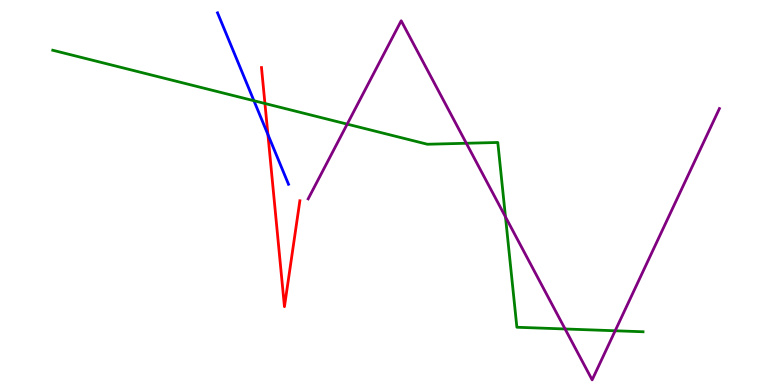[{'lines': ['blue', 'red'], 'intersections': [{'x': 3.46, 'y': 6.51}]}, {'lines': ['green', 'red'], 'intersections': [{'x': 3.42, 'y': 7.31}]}, {'lines': ['purple', 'red'], 'intersections': []}, {'lines': ['blue', 'green'], 'intersections': [{'x': 3.28, 'y': 7.38}]}, {'lines': ['blue', 'purple'], 'intersections': []}, {'lines': ['green', 'purple'], 'intersections': [{'x': 4.48, 'y': 6.78}, {'x': 6.02, 'y': 6.28}, {'x': 6.52, 'y': 4.37}, {'x': 7.29, 'y': 1.46}, {'x': 7.94, 'y': 1.41}]}]